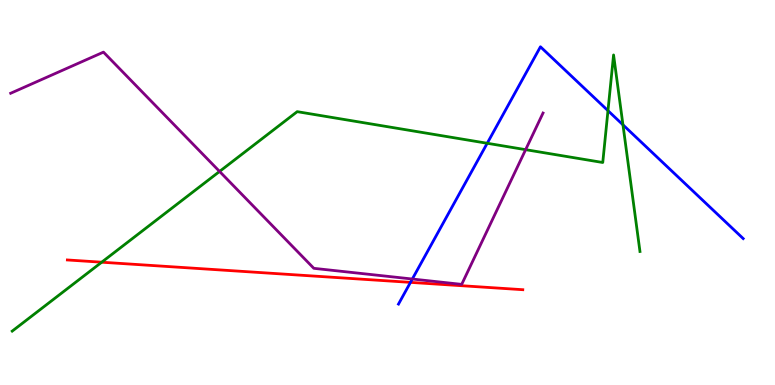[{'lines': ['blue', 'red'], 'intersections': [{'x': 5.3, 'y': 2.67}]}, {'lines': ['green', 'red'], 'intersections': [{'x': 1.31, 'y': 3.19}]}, {'lines': ['purple', 'red'], 'intersections': []}, {'lines': ['blue', 'green'], 'intersections': [{'x': 6.29, 'y': 6.28}, {'x': 7.84, 'y': 7.13}, {'x': 8.04, 'y': 6.76}]}, {'lines': ['blue', 'purple'], 'intersections': [{'x': 5.32, 'y': 2.75}]}, {'lines': ['green', 'purple'], 'intersections': [{'x': 2.83, 'y': 5.55}, {'x': 6.78, 'y': 6.11}]}]